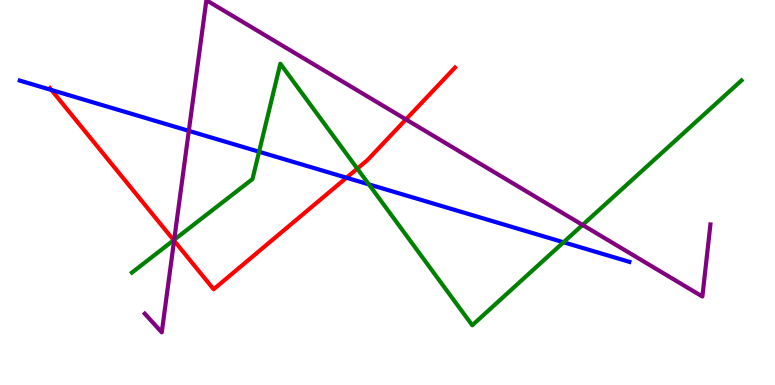[{'lines': ['blue', 'red'], 'intersections': [{'x': 0.663, 'y': 7.66}, {'x': 4.47, 'y': 5.38}]}, {'lines': ['green', 'red'], 'intersections': [{'x': 2.24, 'y': 3.76}, {'x': 4.61, 'y': 5.62}]}, {'lines': ['purple', 'red'], 'intersections': [{'x': 2.25, 'y': 3.75}, {'x': 5.24, 'y': 6.9}]}, {'lines': ['blue', 'green'], 'intersections': [{'x': 3.34, 'y': 6.06}, {'x': 4.76, 'y': 5.21}, {'x': 7.27, 'y': 3.71}]}, {'lines': ['blue', 'purple'], 'intersections': [{'x': 2.44, 'y': 6.6}]}, {'lines': ['green', 'purple'], 'intersections': [{'x': 2.25, 'y': 3.77}, {'x': 7.52, 'y': 4.16}]}]